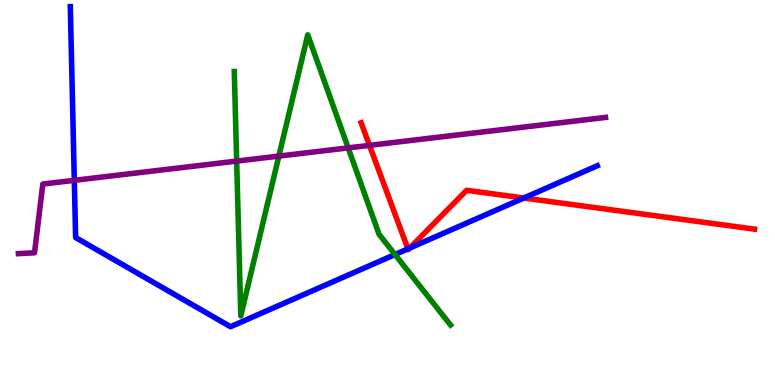[{'lines': ['blue', 'red'], 'intersections': [{'x': 5.26, 'y': 3.54}, {'x': 5.29, 'y': 3.56}, {'x': 6.76, 'y': 4.86}]}, {'lines': ['green', 'red'], 'intersections': []}, {'lines': ['purple', 'red'], 'intersections': [{'x': 4.77, 'y': 6.22}]}, {'lines': ['blue', 'green'], 'intersections': [{'x': 5.1, 'y': 3.39}]}, {'lines': ['blue', 'purple'], 'intersections': [{'x': 0.959, 'y': 5.32}]}, {'lines': ['green', 'purple'], 'intersections': [{'x': 3.05, 'y': 5.82}, {'x': 3.6, 'y': 5.95}, {'x': 4.49, 'y': 6.16}]}]